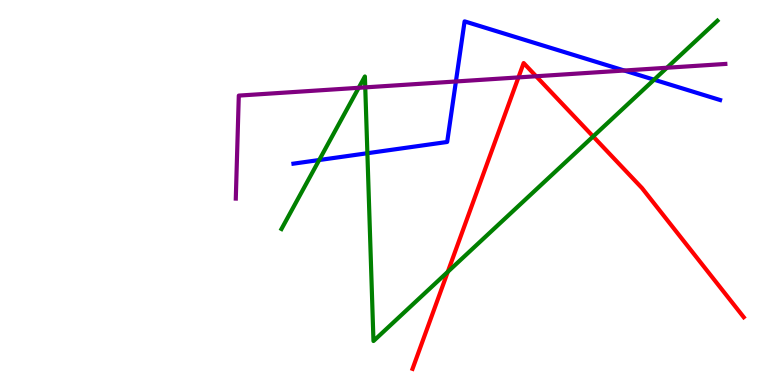[{'lines': ['blue', 'red'], 'intersections': []}, {'lines': ['green', 'red'], 'intersections': [{'x': 5.78, 'y': 2.94}, {'x': 7.65, 'y': 6.46}]}, {'lines': ['purple', 'red'], 'intersections': [{'x': 6.69, 'y': 7.99}, {'x': 6.92, 'y': 8.02}]}, {'lines': ['blue', 'green'], 'intersections': [{'x': 4.12, 'y': 5.84}, {'x': 4.74, 'y': 6.02}, {'x': 8.44, 'y': 7.93}]}, {'lines': ['blue', 'purple'], 'intersections': [{'x': 5.88, 'y': 7.88}, {'x': 8.06, 'y': 8.17}]}, {'lines': ['green', 'purple'], 'intersections': [{'x': 4.63, 'y': 7.72}, {'x': 4.71, 'y': 7.73}, {'x': 8.61, 'y': 8.24}]}]